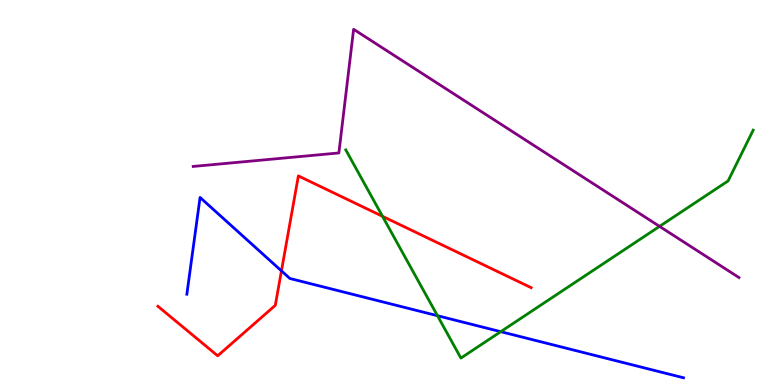[{'lines': ['blue', 'red'], 'intersections': [{'x': 3.63, 'y': 2.96}]}, {'lines': ['green', 'red'], 'intersections': [{'x': 4.94, 'y': 4.38}]}, {'lines': ['purple', 'red'], 'intersections': []}, {'lines': ['blue', 'green'], 'intersections': [{'x': 5.64, 'y': 1.8}, {'x': 6.46, 'y': 1.39}]}, {'lines': ['blue', 'purple'], 'intersections': []}, {'lines': ['green', 'purple'], 'intersections': [{'x': 8.51, 'y': 4.12}]}]